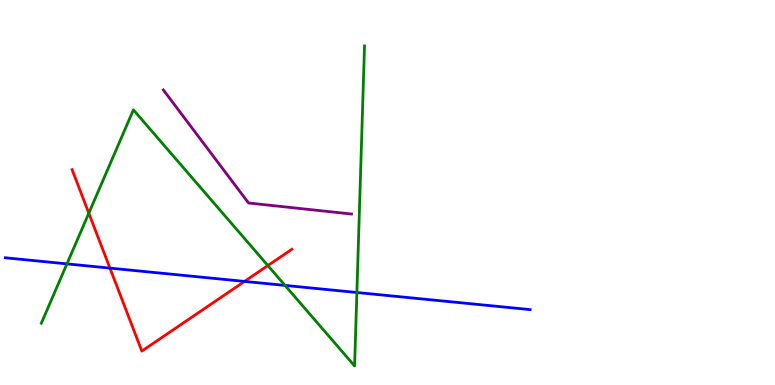[{'lines': ['blue', 'red'], 'intersections': [{'x': 1.42, 'y': 3.04}, {'x': 3.16, 'y': 2.69}]}, {'lines': ['green', 'red'], 'intersections': [{'x': 1.15, 'y': 4.46}, {'x': 3.46, 'y': 3.1}]}, {'lines': ['purple', 'red'], 'intersections': []}, {'lines': ['blue', 'green'], 'intersections': [{'x': 0.864, 'y': 3.15}, {'x': 3.68, 'y': 2.59}, {'x': 4.6, 'y': 2.4}]}, {'lines': ['blue', 'purple'], 'intersections': []}, {'lines': ['green', 'purple'], 'intersections': []}]